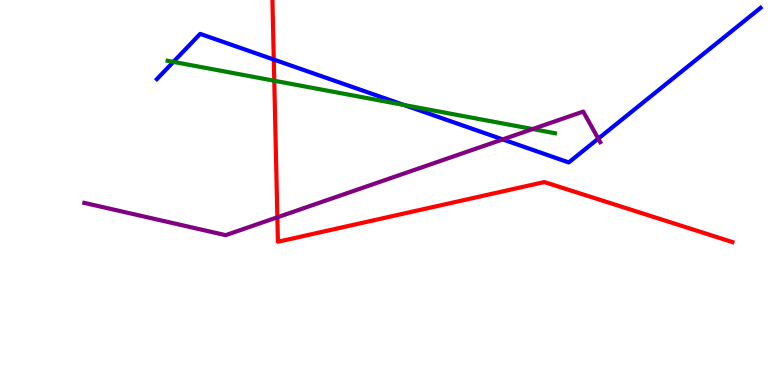[{'lines': ['blue', 'red'], 'intersections': [{'x': 3.53, 'y': 8.45}]}, {'lines': ['green', 'red'], 'intersections': [{'x': 3.54, 'y': 7.9}]}, {'lines': ['purple', 'red'], 'intersections': [{'x': 3.58, 'y': 4.36}]}, {'lines': ['blue', 'green'], 'intersections': [{'x': 2.24, 'y': 8.39}, {'x': 5.21, 'y': 7.27}]}, {'lines': ['blue', 'purple'], 'intersections': [{'x': 6.49, 'y': 6.38}, {'x': 7.72, 'y': 6.4}]}, {'lines': ['green', 'purple'], 'intersections': [{'x': 6.87, 'y': 6.65}]}]